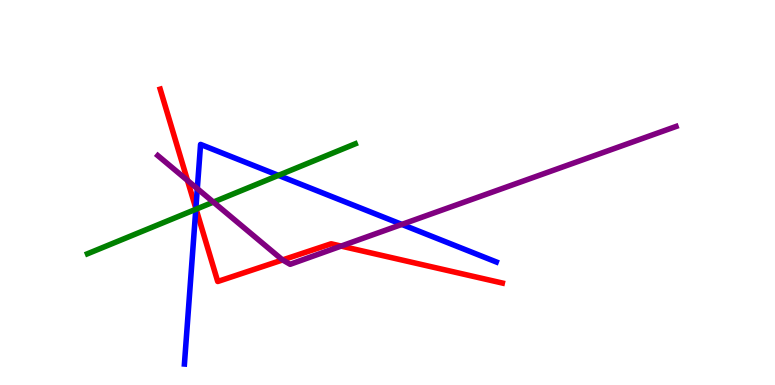[{'lines': ['blue', 'red'], 'intersections': [{'x': 2.53, 'y': 4.59}]}, {'lines': ['green', 'red'], 'intersections': [{'x': 2.53, 'y': 4.57}]}, {'lines': ['purple', 'red'], 'intersections': [{'x': 2.42, 'y': 5.31}, {'x': 3.65, 'y': 3.25}, {'x': 4.4, 'y': 3.61}]}, {'lines': ['blue', 'green'], 'intersections': [{'x': 2.53, 'y': 4.56}, {'x': 3.59, 'y': 5.44}]}, {'lines': ['blue', 'purple'], 'intersections': [{'x': 2.55, 'y': 5.1}, {'x': 5.18, 'y': 4.17}]}, {'lines': ['green', 'purple'], 'intersections': [{'x': 2.75, 'y': 4.75}]}]